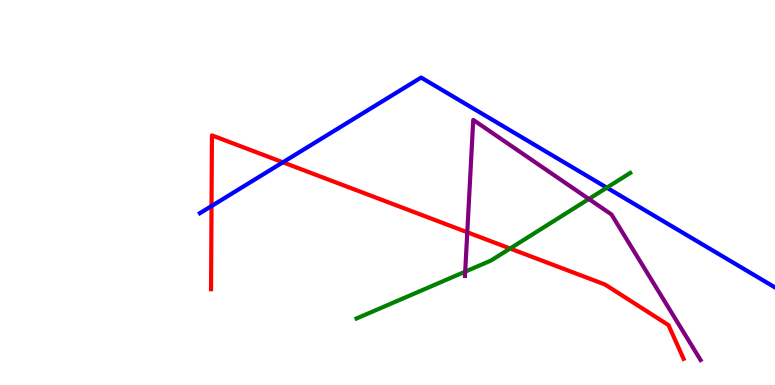[{'lines': ['blue', 'red'], 'intersections': [{'x': 2.73, 'y': 4.65}, {'x': 3.65, 'y': 5.78}]}, {'lines': ['green', 'red'], 'intersections': [{'x': 6.58, 'y': 3.55}]}, {'lines': ['purple', 'red'], 'intersections': [{'x': 6.03, 'y': 3.97}]}, {'lines': ['blue', 'green'], 'intersections': [{'x': 7.83, 'y': 5.13}]}, {'lines': ['blue', 'purple'], 'intersections': []}, {'lines': ['green', 'purple'], 'intersections': [{'x': 6.0, 'y': 2.94}, {'x': 7.6, 'y': 4.83}]}]